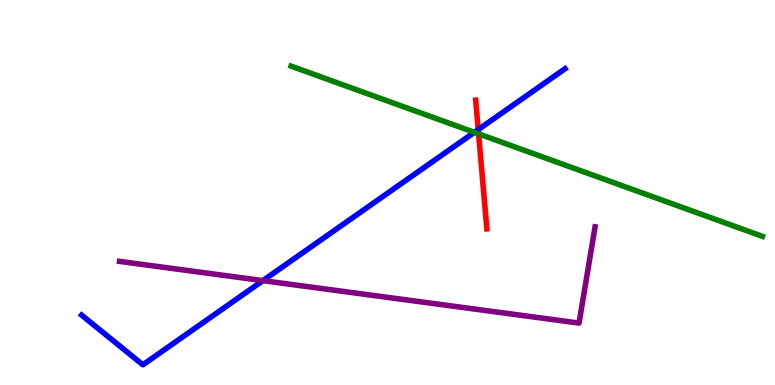[{'lines': ['blue', 'red'], 'intersections': [{'x': 6.17, 'y': 6.63}]}, {'lines': ['green', 'red'], 'intersections': [{'x': 6.18, 'y': 6.52}]}, {'lines': ['purple', 'red'], 'intersections': []}, {'lines': ['blue', 'green'], 'intersections': [{'x': 6.12, 'y': 6.56}]}, {'lines': ['blue', 'purple'], 'intersections': [{'x': 3.39, 'y': 2.71}]}, {'lines': ['green', 'purple'], 'intersections': []}]